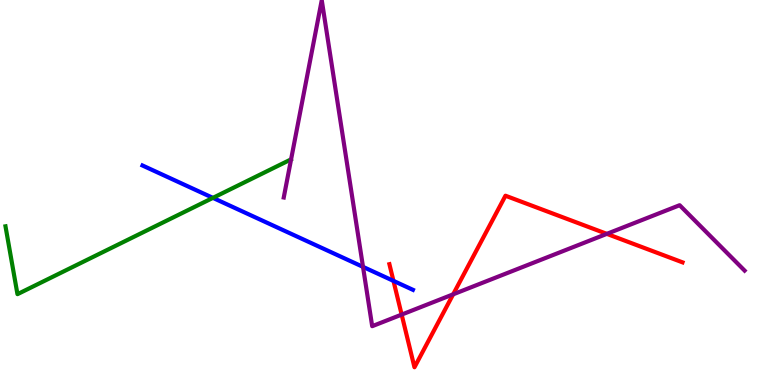[{'lines': ['blue', 'red'], 'intersections': [{'x': 5.08, 'y': 2.7}]}, {'lines': ['green', 'red'], 'intersections': []}, {'lines': ['purple', 'red'], 'intersections': [{'x': 5.18, 'y': 1.83}, {'x': 5.85, 'y': 2.35}, {'x': 7.83, 'y': 3.93}]}, {'lines': ['blue', 'green'], 'intersections': [{'x': 2.75, 'y': 4.86}]}, {'lines': ['blue', 'purple'], 'intersections': [{'x': 4.68, 'y': 3.07}]}, {'lines': ['green', 'purple'], 'intersections': []}]